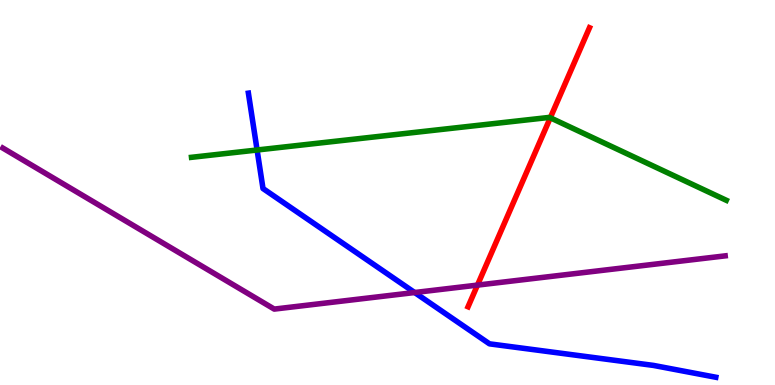[{'lines': ['blue', 'red'], 'intersections': []}, {'lines': ['green', 'red'], 'intersections': [{'x': 7.1, 'y': 6.94}]}, {'lines': ['purple', 'red'], 'intersections': [{'x': 6.16, 'y': 2.59}]}, {'lines': ['blue', 'green'], 'intersections': [{'x': 3.32, 'y': 6.1}]}, {'lines': ['blue', 'purple'], 'intersections': [{'x': 5.35, 'y': 2.4}]}, {'lines': ['green', 'purple'], 'intersections': []}]